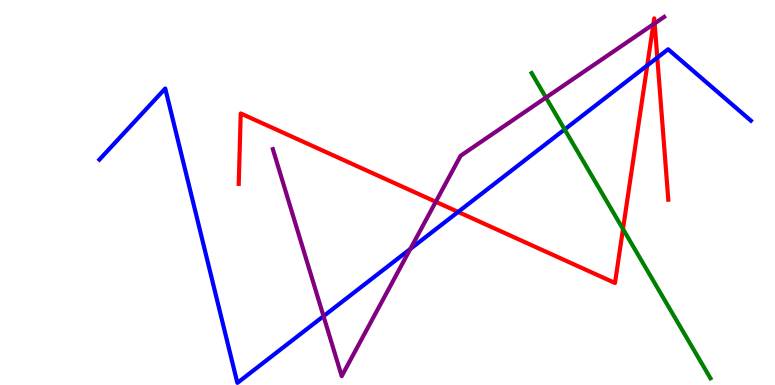[{'lines': ['blue', 'red'], 'intersections': [{'x': 5.91, 'y': 4.5}, {'x': 8.35, 'y': 8.3}, {'x': 8.48, 'y': 8.5}]}, {'lines': ['green', 'red'], 'intersections': [{'x': 8.04, 'y': 4.05}]}, {'lines': ['purple', 'red'], 'intersections': [{'x': 5.62, 'y': 4.76}, {'x': 8.43, 'y': 9.37}, {'x': 8.45, 'y': 9.39}]}, {'lines': ['blue', 'green'], 'intersections': [{'x': 7.29, 'y': 6.64}]}, {'lines': ['blue', 'purple'], 'intersections': [{'x': 4.17, 'y': 1.79}, {'x': 5.29, 'y': 3.53}]}, {'lines': ['green', 'purple'], 'intersections': [{'x': 7.04, 'y': 7.47}]}]